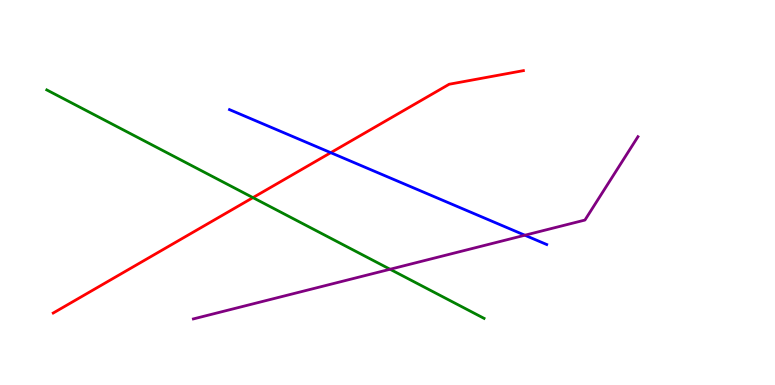[{'lines': ['blue', 'red'], 'intersections': [{'x': 4.27, 'y': 6.03}]}, {'lines': ['green', 'red'], 'intersections': [{'x': 3.26, 'y': 4.87}]}, {'lines': ['purple', 'red'], 'intersections': []}, {'lines': ['blue', 'green'], 'intersections': []}, {'lines': ['blue', 'purple'], 'intersections': [{'x': 6.77, 'y': 3.89}]}, {'lines': ['green', 'purple'], 'intersections': [{'x': 5.03, 'y': 3.01}]}]